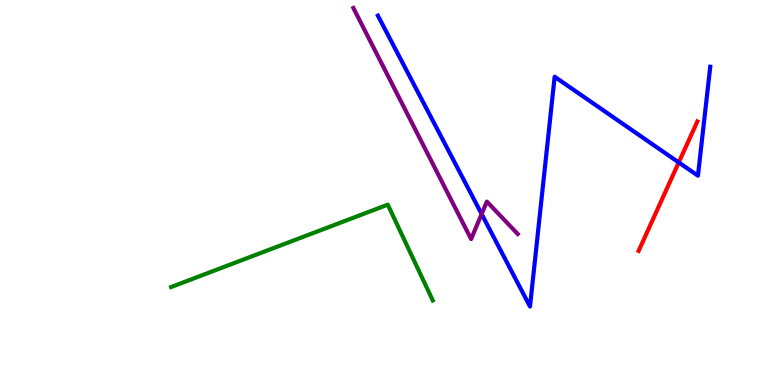[{'lines': ['blue', 'red'], 'intersections': [{'x': 8.76, 'y': 5.78}]}, {'lines': ['green', 'red'], 'intersections': []}, {'lines': ['purple', 'red'], 'intersections': []}, {'lines': ['blue', 'green'], 'intersections': []}, {'lines': ['blue', 'purple'], 'intersections': [{'x': 6.21, 'y': 4.44}]}, {'lines': ['green', 'purple'], 'intersections': []}]